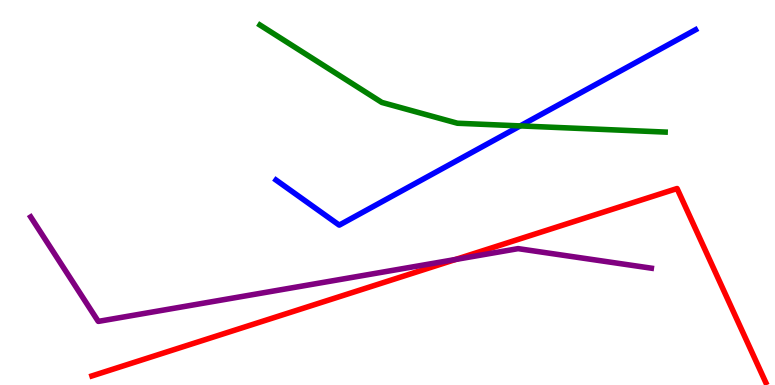[{'lines': ['blue', 'red'], 'intersections': []}, {'lines': ['green', 'red'], 'intersections': []}, {'lines': ['purple', 'red'], 'intersections': [{'x': 5.88, 'y': 3.26}]}, {'lines': ['blue', 'green'], 'intersections': [{'x': 6.71, 'y': 6.73}]}, {'lines': ['blue', 'purple'], 'intersections': []}, {'lines': ['green', 'purple'], 'intersections': []}]